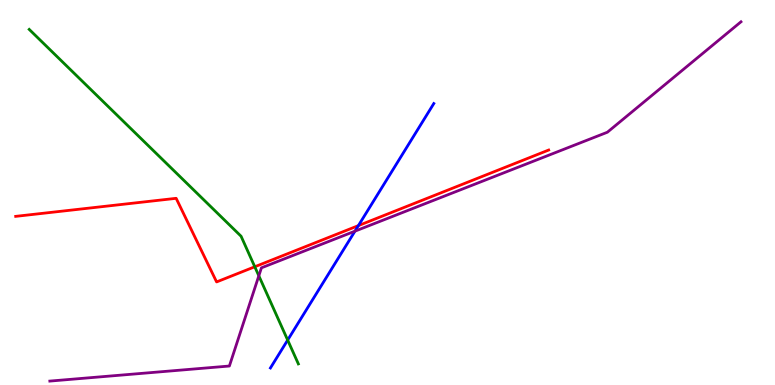[{'lines': ['blue', 'red'], 'intersections': [{'x': 4.62, 'y': 4.14}]}, {'lines': ['green', 'red'], 'intersections': [{'x': 3.29, 'y': 3.07}]}, {'lines': ['purple', 'red'], 'intersections': []}, {'lines': ['blue', 'green'], 'intersections': [{'x': 3.71, 'y': 1.17}]}, {'lines': ['blue', 'purple'], 'intersections': [{'x': 4.58, 'y': 4.0}]}, {'lines': ['green', 'purple'], 'intersections': [{'x': 3.34, 'y': 2.84}]}]